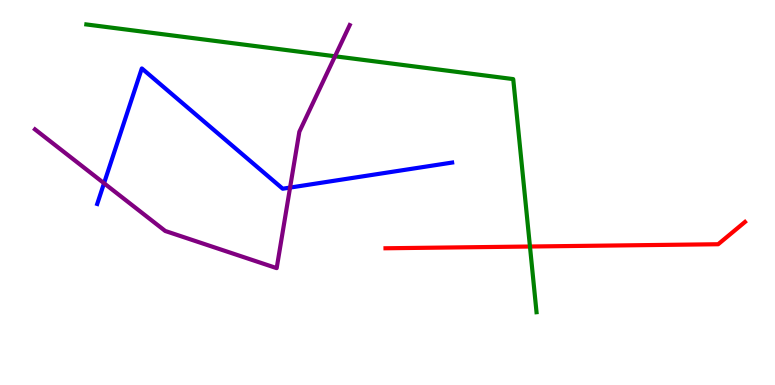[{'lines': ['blue', 'red'], 'intersections': []}, {'lines': ['green', 'red'], 'intersections': [{'x': 6.84, 'y': 3.6}]}, {'lines': ['purple', 'red'], 'intersections': []}, {'lines': ['blue', 'green'], 'intersections': []}, {'lines': ['blue', 'purple'], 'intersections': [{'x': 1.34, 'y': 5.24}, {'x': 3.74, 'y': 5.13}]}, {'lines': ['green', 'purple'], 'intersections': [{'x': 4.32, 'y': 8.54}]}]